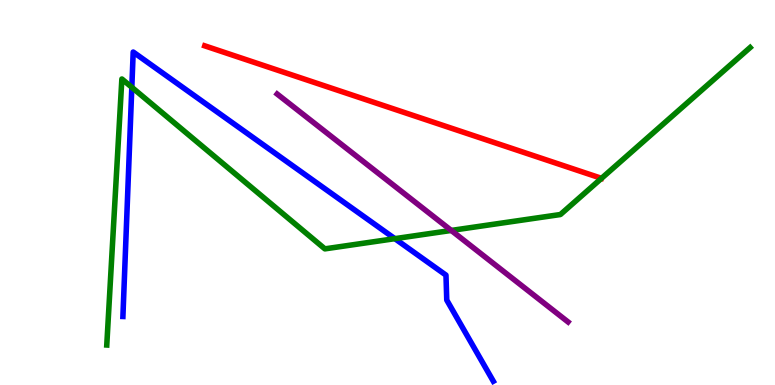[{'lines': ['blue', 'red'], 'intersections': []}, {'lines': ['green', 'red'], 'intersections': []}, {'lines': ['purple', 'red'], 'intersections': []}, {'lines': ['blue', 'green'], 'intersections': [{'x': 1.7, 'y': 7.73}, {'x': 5.09, 'y': 3.8}]}, {'lines': ['blue', 'purple'], 'intersections': []}, {'lines': ['green', 'purple'], 'intersections': [{'x': 5.82, 'y': 4.01}]}]